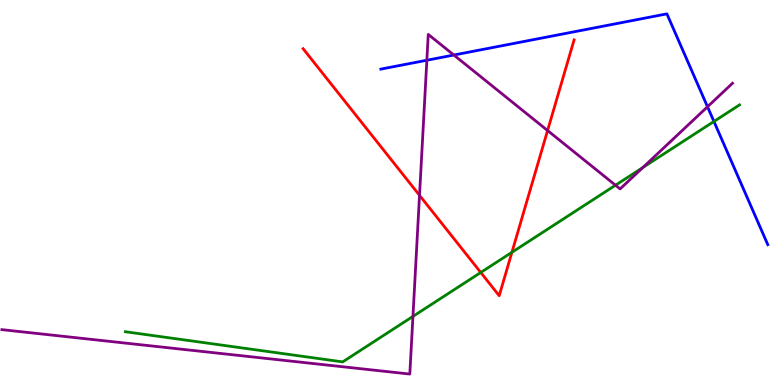[{'lines': ['blue', 'red'], 'intersections': []}, {'lines': ['green', 'red'], 'intersections': [{'x': 6.2, 'y': 2.92}, {'x': 6.61, 'y': 3.45}]}, {'lines': ['purple', 'red'], 'intersections': [{'x': 5.41, 'y': 4.93}, {'x': 7.07, 'y': 6.61}]}, {'lines': ['blue', 'green'], 'intersections': [{'x': 9.21, 'y': 6.85}]}, {'lines': ['blue', 'purple'], 'intersections': [{'x': 5.51, 'y': 8.44}, {'x': 5.86, 'y': 8.57}, {'x': 9.13, 'y': 7.23}]}, {'lines': ['green', 'purple'], 'intersections': [{'x': 5.33, 'y': 1.78}, {'x': 7.94, 'y': 5.19}, {'x': 8.3, 'y': 5.65}]}]